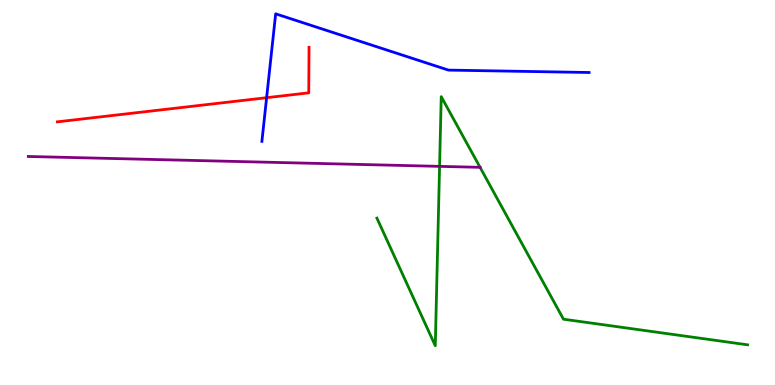[{'lines': ['blue', 'red'], 'intersections': [{'x': 3.44, 'y': 7.46}]}, {'lines': ['green', 'red'], 'intersections': []}, {'lines': ['purple', 'red'], 'intersections': []}, {'lines': ['blue', 'green'], 'intersections': []}, {'lines': ['blue', 'purple'], 'intersections': []}, {'lines': ['green', 'purple'], 'intersections': [{'x': 5.67, 'y': 5.68}]}]